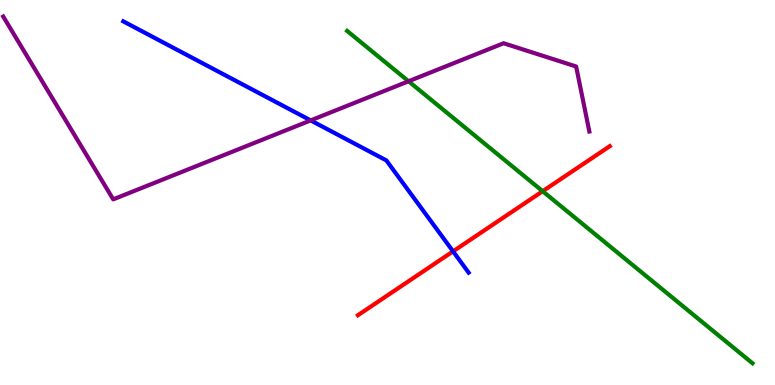[{'lines': ['blue', 'red'], 'intersections': [{'x': 5.85, 'y': 3.47}]}, {'lines': ['green', 'red'], 'intersections': [{'x': 7.0, 'y': 5.03}]}, {'lines': ['purple', 'red'], 'intersections': []}, {'lines': ['blue', 'green'], 'intersections': []}, {'lines': ['blue', 'purple'], 'intersections': [{'x': 4.01, 'y': 6.87}]}, {'lines': ['green', 'purple'], 'intersections': [{'x': 5.27, 'y': 7.89}]}]